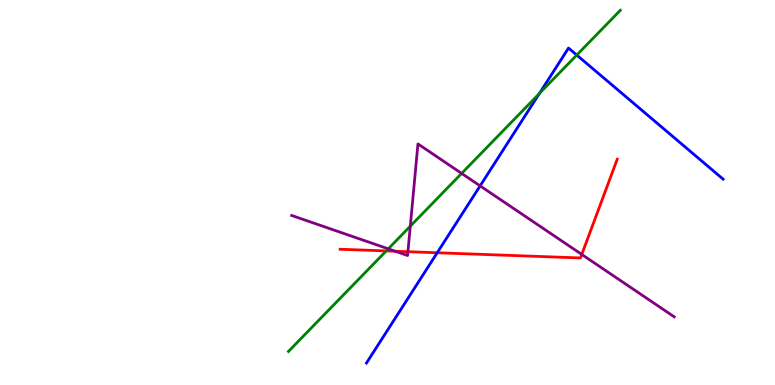[{'lines': ['blue', 'red'], 'intersections': [{'x': 5.64, 'y': 3.43}]}, {'lines': ['green', 'red'], 'intersections': [{'x': 4.98, 'y': 3.48}]}, {'lines': ['purple', 'red'], 'intersections': [{'x': 5.1, 'y': 3.47}, {'x': 5.26, 'y': 3.46}, {'x': 7.51, 'y': 3.39}]}, {'lines': ['blue', 'green'], 'intersections': [{'x': 6.96, 'y': 7.57}, {'x': 7.44, 'y': 8.57}]}, {'lines': ['blue', 'purple'], 'intersections': [{'x': 6.2, 'y': 5.17}]}, {'lines': ['green', 'purple'], 'intersections': [{'x': 5.01, 'y': 3.54}, {'x': 5.29, 'y': 4.13}, {'x': 5.96, 'y': 5.5}]}]